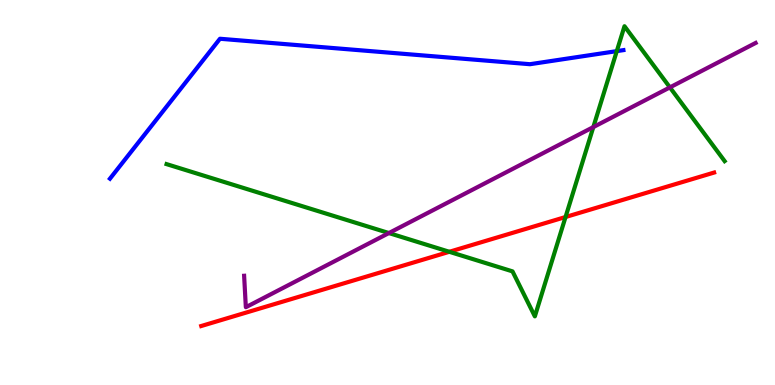[{'lines': ['blue', 'red'], 'intersections': []}, {'lines': ['green', 'red'], 'intersections': [{'x': 5.8, 'y': 3.46}, {'x': 7.3, 'y': 4.36}]}, {'lines': ['purple', 'red'], 'intersections': []}, {'lines': ['blue', 'green'], 'intersections': [{'x': 7.96, 'y': 8.67}]}, {'lines': ['blue', 'purple'], 'intersections': []}, {'lines': ['green', 'purple'], 'intersections': [{'x': 5.02, 'y': 3.95}, {'x': 7.66, 'y': 6.7}, {'x': 8.64, 'y': 7.73}]}]